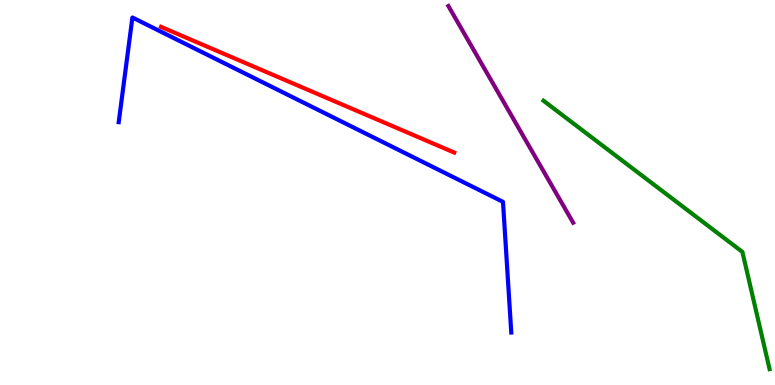[{'lines': ['blue', 'red'], 'intersections': []}, {'lines': ['green', 'red'], 'intersections': []}, {'lines': ['purple', 'red'], 'intersections': []}, {'lines': ['blue', 'green'], 'intersections': []}, {'lines': ['blue', 'purple'], 'intersections': []}, {'lines': ['green', 'purple'], 'intersections': []}]